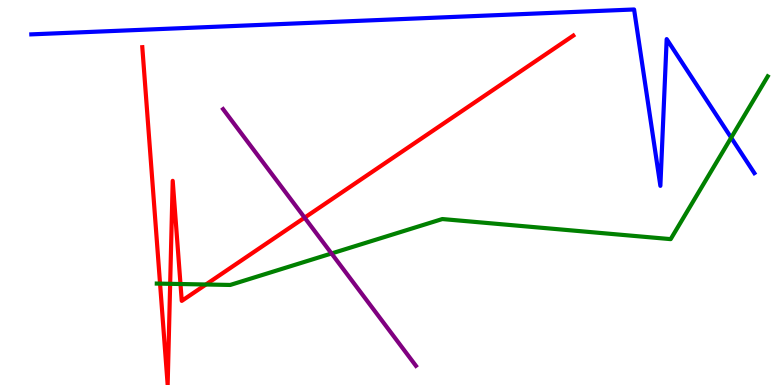[{'lines': ['blue', 'red'], 'intersections': []}, {'lines': ['green', 'red'], 'intersections': [{'x': 2.07, 'y': 2.63}, {'x': 2.2, 'y': 2.63}, {'x': 2.33, 'y': 2.62}, {'x': 2.66, 'y': 2.61}]}, {'lines': ['purple', 'red'], 'intersections': [{'x': 3.93, 'y': 4.35}]}, {'lines': ['blue', 'green'], 'intersections': [{'x': 9.43, 'y': 6.42}]}, {'lines': ['blue', 'purple'], 'intersections': []}, {'lines': ['green', 'purple'], 'intersections': [{'x': 4.28, 'y': 3.42}]}]